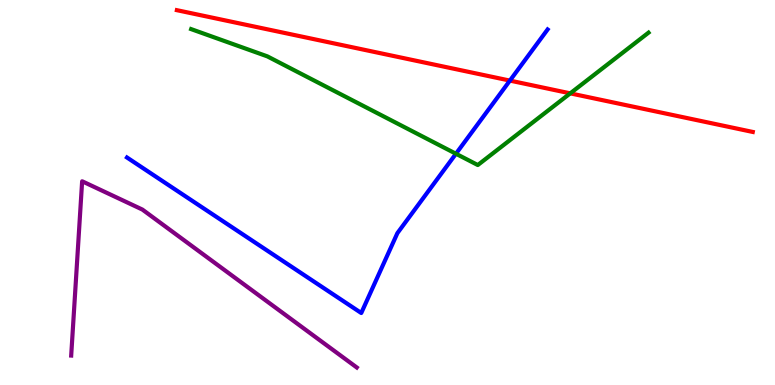[{'lines': ['blue', 'red'], 'intersections': [{'x': 6.58, 'y': 7.91}]}, {'lines': ['green', 'red'], 'intersections': [{'x': 7.36, 'y': 7.58}]}, {'lines': ['purple', 'red'], 'intersections': []}, {'lines': ['blue', 'green'], 'intersections': [{'x': 5.88, 'y': 6.01}]}, {'lines': ['blue', 'purple'], 'intersections': []}, {'lines': ['green', 'purple'], 'intersections': []}]